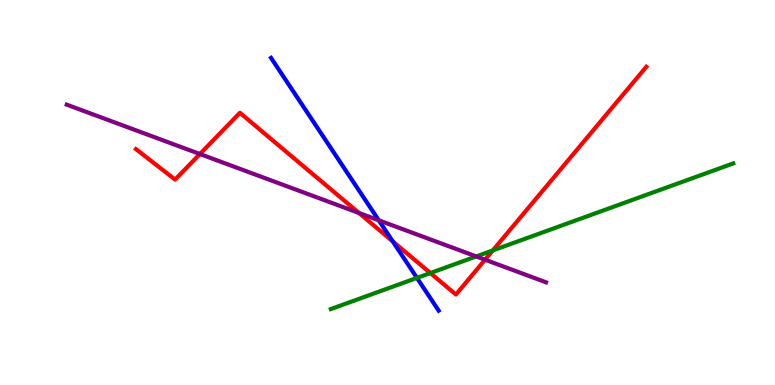[{'lines': ['blue', 'red'], 'intersections': [{'x': 5.07, 'y': 3.73}]}, {'lines': ['green', 'red'], 'intersections': [{'x': 5.55, 'y': 2.91}, {'x': 6.36, 'y': 3.49}]}, {'lines': ['purple', 'red'], 'intersections': [{'x': 2.58, 'y': 6.0}, {'x': 4.63, 'y': 4.47}, {'x': 6.26, 'y': 3.25}]}, {'lines': ['blue', 'green'], 'intersections': [{'x': 5.38, 'y': 2.78}]}, {'lines': ['blue', 'purple'], 'intersections': [{'x': 4.89, 'y': 4.28}]}, {'lines': ['green', 'purple'], 'intersections': [{'x': 6.15, 'y': 3.34}]}]